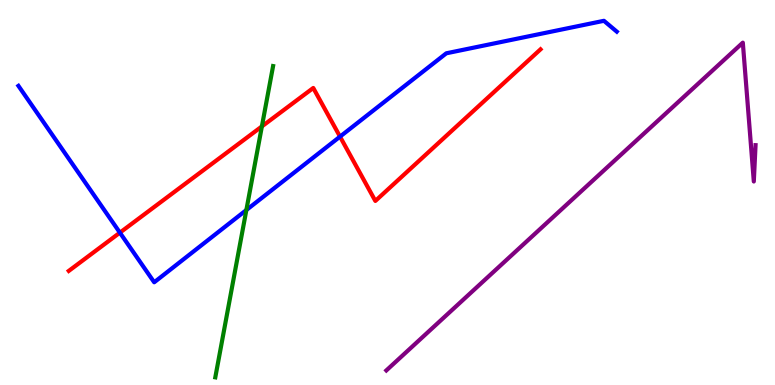[{'lines': ['blue', 'red'], 'intersections': [{'x': 1.55, 'y': 3.96}, {'x': 4.39, 'y': 6.45}]}, {'lines': ['green', 'red'], 'intersections': [{'x': 3.38, 'y': 6.72}]}, {'lines': ['purple', 'red'], 'intersections': []}, {'lines': ['blue', 'green'], 'intersections': [{'x': 3.18, 'y': 4.54}]}, {'lines': ['blue', 'purple'], 'intersections': []}, {'lines': ['green', 'purple'], 'intersections': []}]